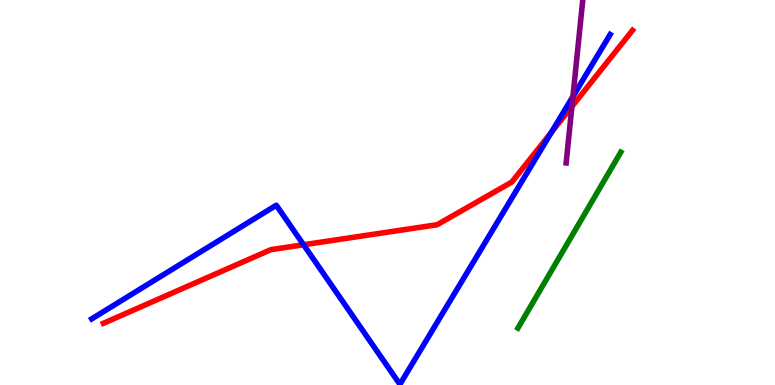[{'lines': ['blue', 'red'], 'intersections': [{'x': 3.92, 'y': 3.64}, {'x': 7.11, 'y': 6.56}]}, {'lines': ['green', 'red'], 'intersections': []}, {'lines': ['purple', 'red'], 'intersections': [{'x': 7.38, 'y': 7.23}]}, {'lines': ['blue', 'green'], 'intersections': []}, {'lines': ['blue', 'purple'], 'intersections': [{'x': 7.39, 'y': 7.49}]}, {'lines': ['green', 'purple'], 'intersections': []}]